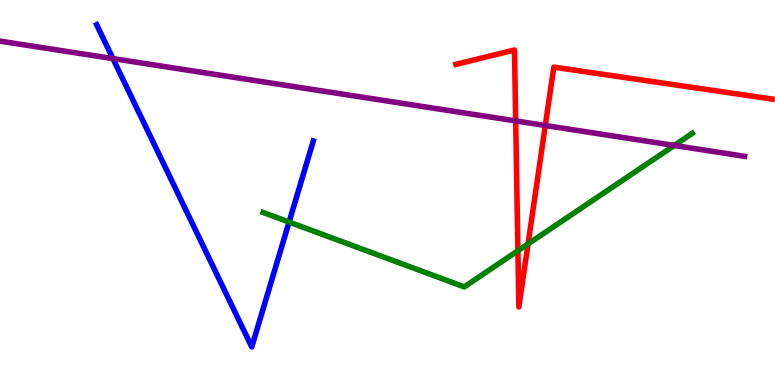[{'lines': ['blue', 'red'], 'intersections': []}, {'lines': ['green', 'red'], 'intersections': [{'x': 6.68, 'y': 3.49}, {'x': 6.81, 'y': 3.66}]}, {'lines': ['purple', 'red'], 'intersections': [{'x': 6.65, 'y': 6.86}, {'x': 7.04, 'y': 6.74}]}, {'lines': ['blue', 'green'], 'intersections': [{'x': 3.73, 'y': 4.23}]}, {'lines': ['blue', 'purple'], 'intersections': [{'x': 1.46, 'y': 8.48}]}, {'lines': ['green', 'purple'], 'intersections': [{'x': 8.7, 'y': 6.22}]}]